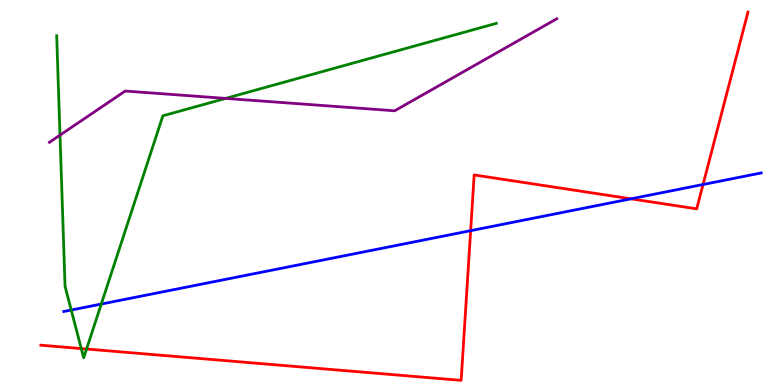[{'lines': ['blue', 'red'], 'intersections': [{'x': 6.07, 'y': 4.01}, {'x': 8.14, 'y': 4.84}, {'x': 9.07, 'y': 5.21}]}, {'lines': ['green', 'red'], 'intersections': [{'x': 1.05, 'y': 0.946}, {'x': 1.12, 'y': 0.935}]}, {'lines': ['purple', 'red'], 'intersections': []}, {'lines': ['blue', 'green'], 'intersections': [{'x': 0.919, 'y': 1.95}, {'x': 1.31, 'y': 2.1}]}, {'lines': ['blue', 'purple'], 'intersections': []}, {'lines': ['green', 'purple'], 'intersections': [{'x': 0.774, 'y': 6.49}, {'x': 2.91, 'y': 7.44}]}]